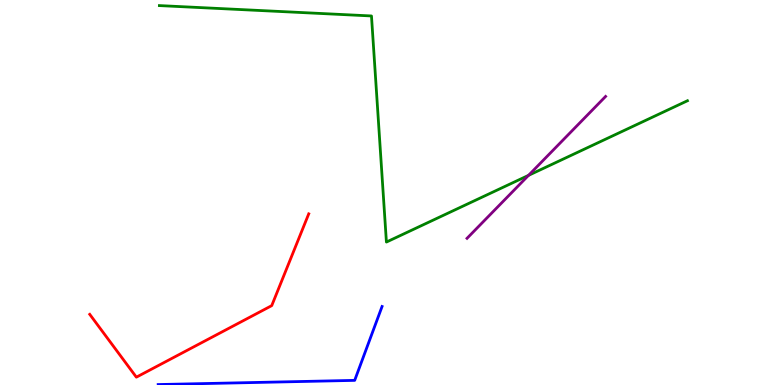[{'lines': ['blue', 'red'], 'intersections': []}, {'lines': ['green', 'red'], 'intersections': []}, {'lines': ['purple', 'red'], 'intersections': []}, {'lines': ['blue', 'green'], 'intersections': []}, {'lines': ['blue', 'purple'], 'intersections': []}, {'lines': ['green', 'purple'], 'intersections': [{'x': 6.82, 'y': 5.45}]}]